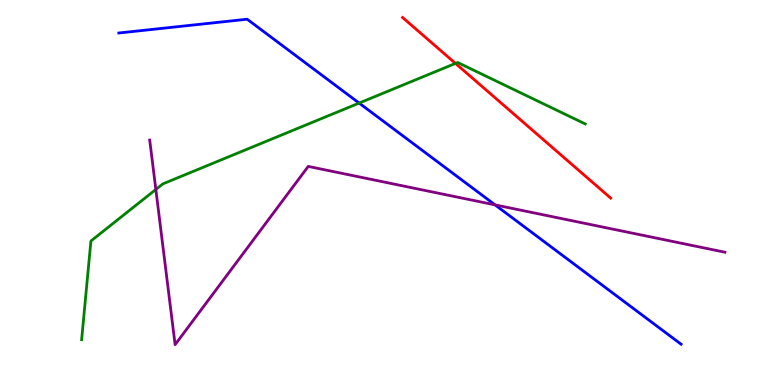[{'lines': ['blue', 'red'], 'intersections': []}, {'lines': ['green', 'red'], 'intersections': [{'x': 5.88, 'y': 8.35}]}, {'lines': ['purple', 'red'], 'intersections': []}, {'lines': ['blue', 'green'], 'intersections': [{'x': 4.63, 'y': 7.32}]}, {'lines': ['blue', 'purple'], 'intersections': [{'x': 6.39, 'y': 4.68}]}, {'lines': ['green', 'purple'], 'intersections': [{'x': 2.01, 'y': 5.08}]}]